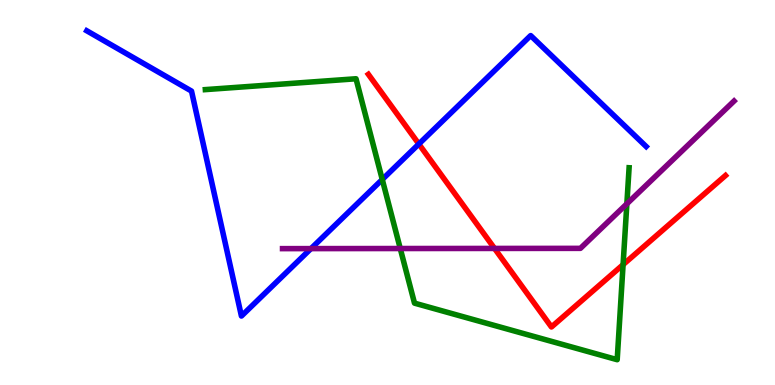[{'lines': ['blue', 'red'], 'intersections': [{'x': 5.4, 'y': 6.26}]}, {'lines': ['green', 'red'], 'intersections': [{'x': 8.04, 'y': 3.13}]}, {'lines': ['purple', 'red'], 'intersections': [{'x': 6.38, 'y': 3.55}]}, {'lines': ['blue', 'green'], 'intersections': [{'x': 4.93, 'y': 5.34}]}, {'lines': ['blue', 'purple'], 'intersections': [{'x': 4.01, 'y': 3.54}]}, {'lines': ['green', 'purple'], 'intersections': [{'x': 5.16, 'y': 3.54}, {'x': 8.09, 'y': 4.71}]}]